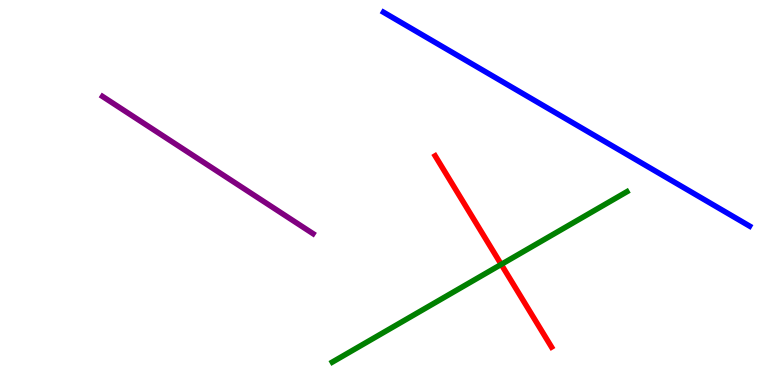[{'lines': ['blue', 'red'], 'intersections': []}, {'lines': ['green', 'red'], 'intersections': [{'x': 6.47, 'y': 3.13}]}, {'lines': ['purple', 'red'], 'intersections': []}, {'lines': ['blue', 'green'], 'intersections': []}, {'lines': ['blue', 'purple'], 'intersections': []}, {'lines': ['green', 'purple'], 'intersections': []}]